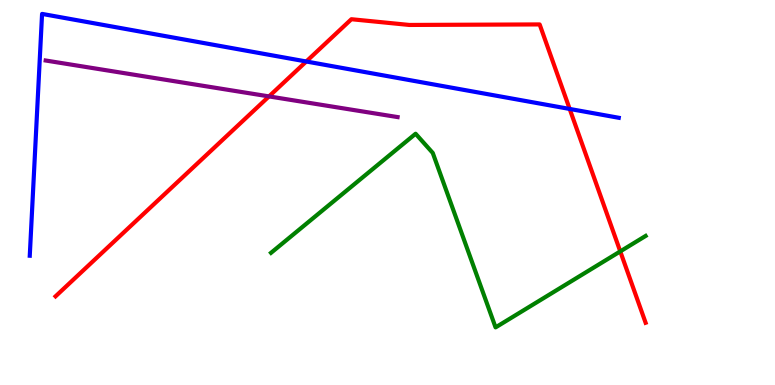[{'lines': ['blue', 'red'], 'intersections': [{'x': 3.95, 'y': 8.4}, {'x': 7.35, 'y': 7.17}]}, {'lines': ['green', 'red'], 'intersections': [{'x': 8.0, 'y': 3.47}]}, {'lines': ['purple', 'red'], 'intersections': [{'x': 3.47, 'y': 7.5}]}, {'lines': ['blue', 'green'], 'intersections': []}, {'lines': ['blue', 'purple'], 'intersections': []}, {'lines': ['green', 'purple'], 'intersections': []}]